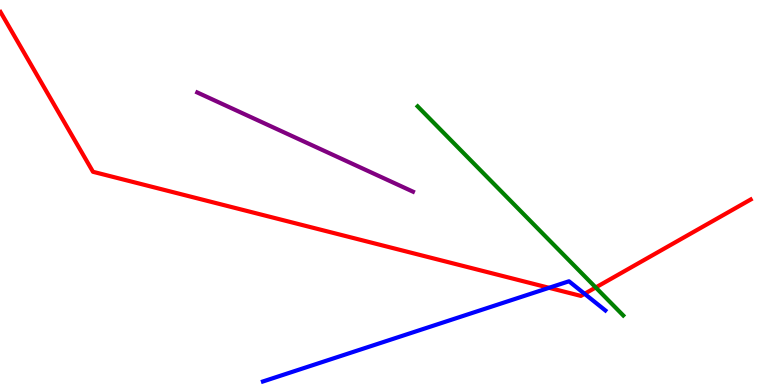[{'lines': ['blue', 'red'], 'intersections': [{'x': 7.08, 'y': 2.52}, {'x': 7.54, 'y': 2.37}]}, {'lines': ['green', 'red'], 'intersections': [{'x': 7.69, 'y': 2.53}]}, {'lines': ['purple', 'red'], 'intersections': []}, {'lines': ['blue', 'green'], 'intersections': []}, {'lines': ['blue', 'purple'], 'intersections': []}, {'lines': ['green', 'purple'], 'intersections': []}]